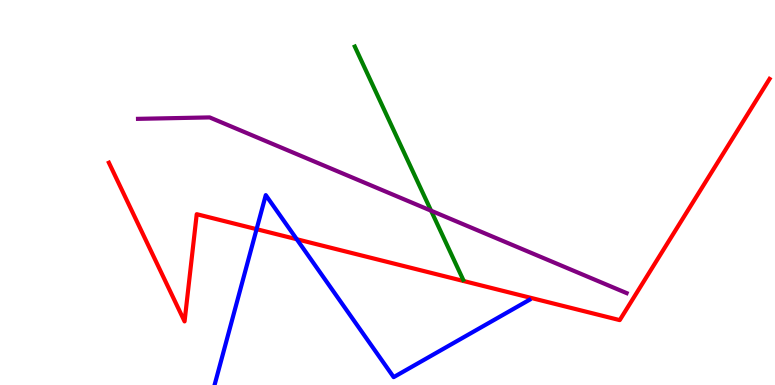[{'lines': ['blue', 'red'], 'intersections': [{'x': 3.31, 'y': 4.05}, {'x': 3.83, 'y': 3.79}]}, {'lines': ['green', 'red'], 'intersections': []}, {'lines': ['purple', 'red'], 'intersections': []}, {'lines': ['blue', 'green'], 'intersections': []}, {'lines': ['blue', 'purple'], 'intersections': []}, {'lines': ['green', 'purple'], 'intersections': [{'x': 5.56, 'y': 4.53}]}]